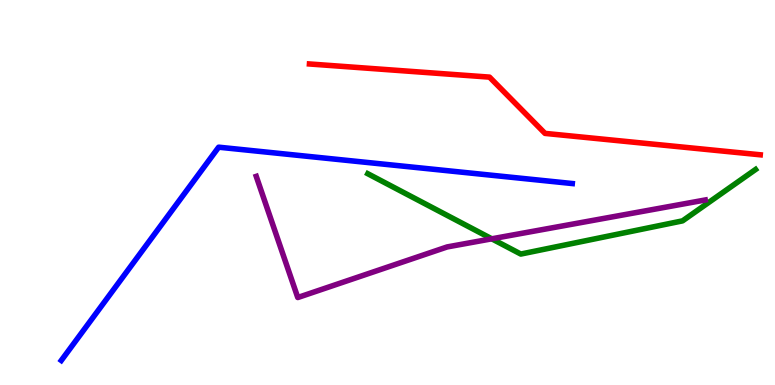[{'lines': ['blue', 'red'], 'intersections': []}, {'lines': ['green', 'red'], 'intersections': []}, {'lines': ['purple', 'red'], 'intersections': []}, {'lines': ['blue', 'green'], 'intersections': []}, {'lines': ['blue', 'purple'], 'intersections': []}, {'lines': ['green', 'purple'], 'intersections': [{'x': 6.35, 'y': 3.8}]}]